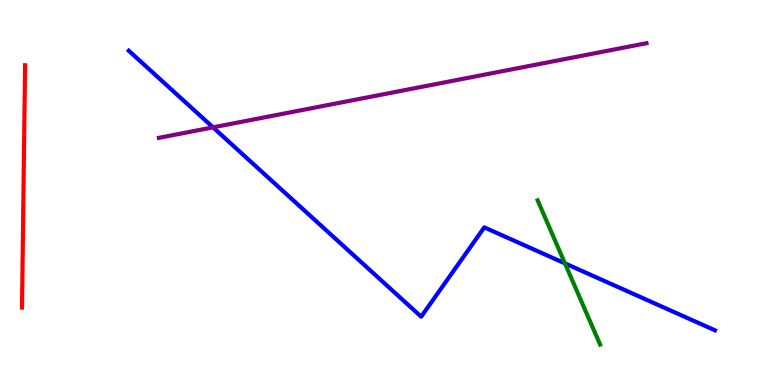[{'lines': ['blue', 'red'], 'intersections': []}, {'lines': ['green', 'red'], 'intersections': []}, {'lines': ['purple', 'red'], 'intersections': []}, {'lines': ['blue', 'green'], 'intersections': [{'x': 7.29, 'y': 3.16}]}, {'lines': ['blue', 'purple'], 'intersections': [{'x': 2.75, 'y': 6.69}]}, {'lines': ['green', 'purple'], 'intersections': []}]